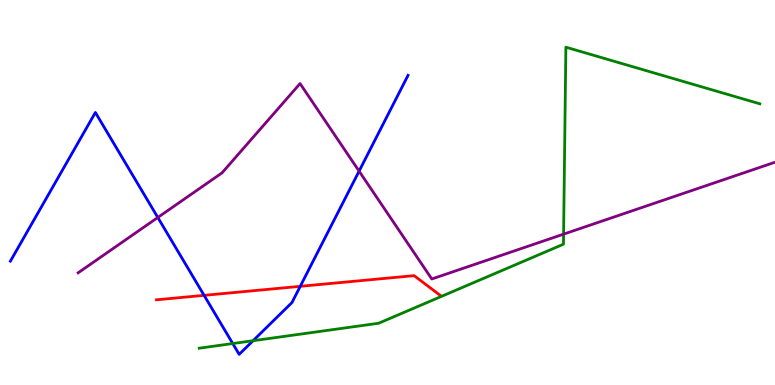[{'lines': ['blue', 'red'], 'intersections': [{'x': 2.63, 'y': 2.33}, {'x': 3.87, 'y': 2.56}]}, {'lines': ['green', 'red'], 'intersections': []}, {'lines': ['purple', 'red'], 'intersections': []}, {'lines': ['blue', 'green'], 'intersections': [{'x': 3.0, 'y': 1.08}, {'x': 3.27, 'y': 1.15}]}, {'lines': ['blue', 'purple'], 'intersections': [{'x': 2.04, 'y': 4.35}, {'x': 4.63, 'y': 5.55}]}, {'lines': ['green', 'purple'], 'intersections': [{'x': 7.27, 'y': 3.92}]}]